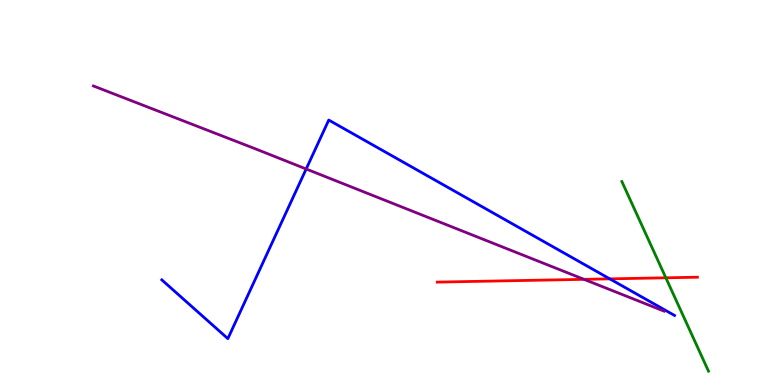[{'lines': ['blue', 'red'], 'intersections': [{'x': 7.87, 'y': 2.76}]}, {'lines': ['green', 'red'], 'intersections': [{'x': 8.59, 'y': 2.78}]}, {'lines': ['purple', 'red'], 'intersections': [{'x': 7.54, 'y': 2.74}]}, {'lines': ['blue', 'green'], 'intersections': []}, {'lines': ['blue', 'purple'], 'intersections': [{'x': 3.95, 'y': 5.61}]}, {'lines': ['green', 'purple'], 'intersections': []}]